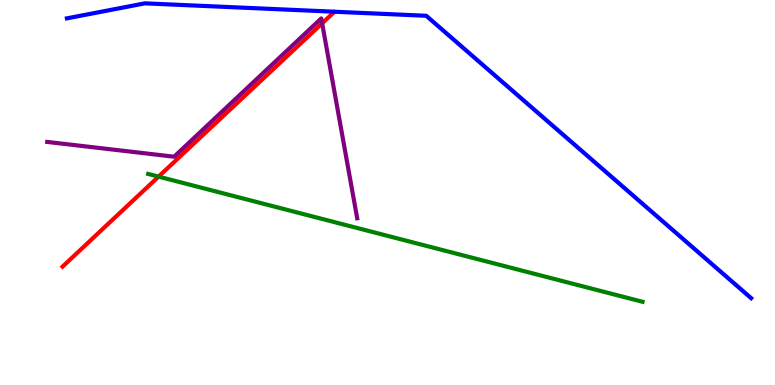[{'lines': ['blue', 'red'], 'intersections': []}, {'lines': ['green', 'red'], 'intersections': [{'x': 2.05, 'y': 5.41}]}, {'lines': ['purple', 'red'], 'intersections': [{'x': 4.16, 'y': 9.39}]}, {'lines': ['blue', 'green'], 'intersections': []}, {'lines': ['blue', 'purple'], 'intersections': []}, {'lines': ['green', 'purple'], 'intersections': []}]